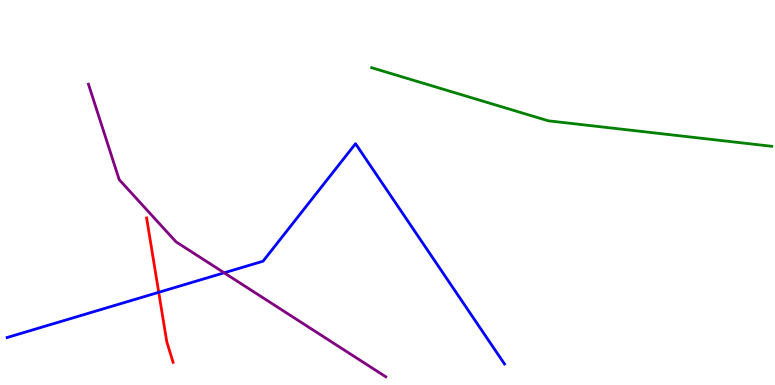[{'lines': ['blue', 'red'], 'intersections': [{'x': 2.05, 'y': 2.41}]}, {'lines': ['green', 'red'], 'intersections': []}, {'lines': ['purple', 'red'], 'intersections': []}, {'lines': ['blue', 'green'], 'intersections': []}, {'lines': ['blue', 'purple'], 'intersections': [{'x': 2.89, 'y': 2.91}]}, {'lines': ['green', 'purple'], 'intersections': []}]